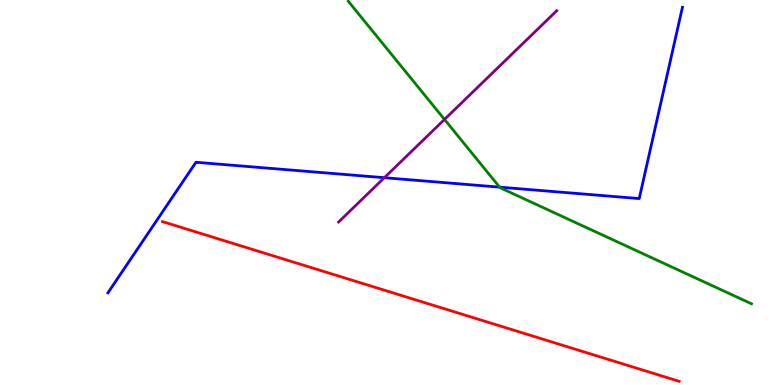[{'lines': ['blue', 'red'], 'intersections': []}, {'lines': ['green', 'red'], 'intersections': []}, {'lines': ['purple', 'red'], 'intersections': []}, {'lines': ['blue', 'green'], 'intersections': [{'x': 6.45, 'y': 5.14}]}, {'lines': ['blue', 'purple'], 'intersections': [{'x': 4.96, 'y': 5.38}]}, {'lines': ['green', 'purple'], 'intersections': [{'x': 5.74, 'y': 6.9}]}]